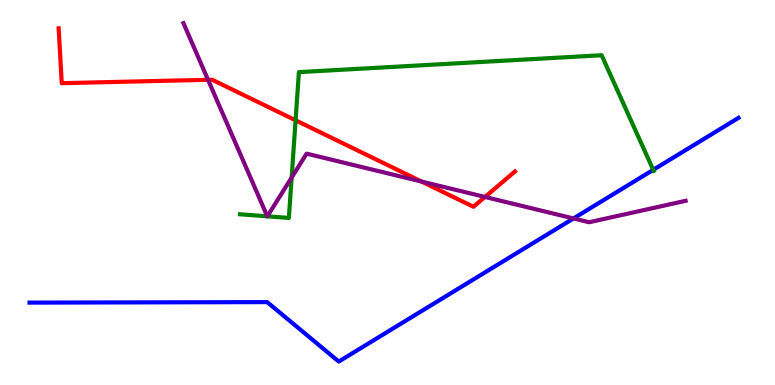[{'lines': ['blue', 'red'], 'intersections': []}, {'lines': ['green', 'red'], 'intersections': [{'x': 3.81, 'y': 6.88}]}, {'lines': ['purple', 'red'], 'intersections': [{'x': 2.68, 'y': 7.93}, {'x': 5.44, 'y': 5.28}, {'x': 6.26, 'y': 4.88}]}, {'lines': ['blue', 'green'], 'intersections': [{'x': 8.43, 'y': 5.59}]}, {'lines': ['blue', 'purple'], 'intersections': [{'x': 7.4, 'y': 4.33}]}, {'lines': ['green', 'purple'], 'intersections': [{'x': 3.45, 'y': 4.38}, {'x': 3.45, 'y': 4.38}, {'x': 3.76, 'y': 5.39}]}]